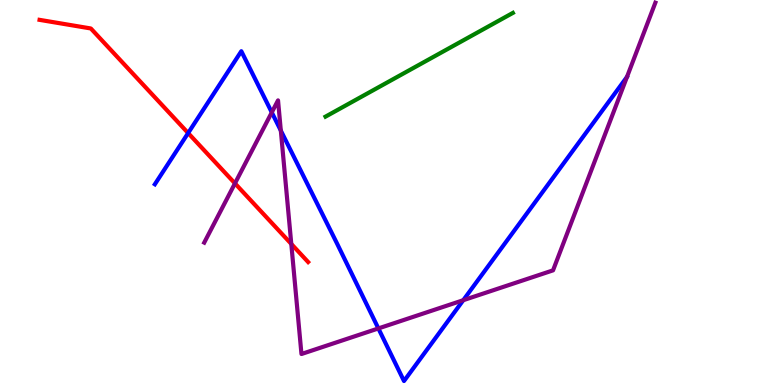[{'lines': ['blue', 'red'], 'intersections': [{'x': 2.43, 'y': 6.54}]}, {'lines': ['green', 'red'], 'intersections': []}, {'lines': ['purple', 'red'], 'intersections': [{'x': 3.03, 'y': 5.24}, {'x': 3.76, 'y': 3.66}]}, {'lines': ['blue', 'green'], 'intersections': []}, {'lines': ['blue', 'purple'], 'intersections': [{'x': 3.51, 'y': 7.08}, {'x': 3.62, 'y': 6.61}, {'x': 4.88, 'y': 1.47}, {'x': 5.98, 'y': 2.2}]}, {'lines': ['green', 'purple'], 'intersections': []}]